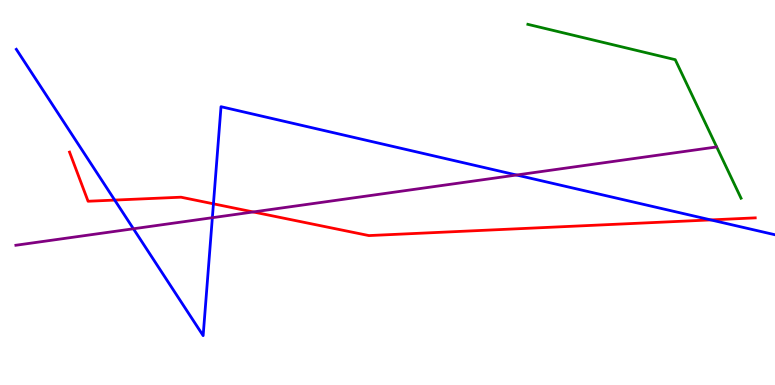[{'lines': ['blue', 'red'], 'intersections': [{'x': 1.48, 'y': 4.8}, {'x': 2.75, 'y': 4.71}, {'x': 9.17, 'y': 4.29}]}, {'lines': ['green', 'red'], 'intersections': []}, {'lines': ['purple', 'red'], 'intersections': [{'x': 3.27, 'y': 4.49}]}, {'lines': ['blue', 'green'], 'intersections': []}, {'lines': ['blue', 'purple'], 'intersections': [{'x': 1.72, 'y': 4.06}, {'x': 2.74, 'y': 4.35}, {'x': 6.67, 'y': 5.45}]}, {'lines': ['green', 'purple'], 'intersections': []}]